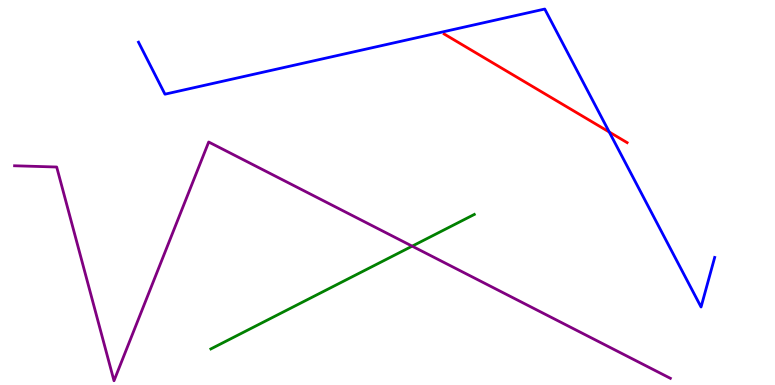[{'lines': ['blue', 'red'], 'intersections': [{'x': 7.86, 'y': 6.57}]}, {'lines': ['green', 'red'], 'intersections': []}, {'lines': ['purple', 'red'], 'intersections': []}, {'lines': ['blue', 'green'], 'intersections': []}, {'lines': ['blue', 'purple'], 'intersections': []}, {'lines': ['green', 'purple'], 'intersections': [{'x': 5.32, 'y': 3.61}]}]